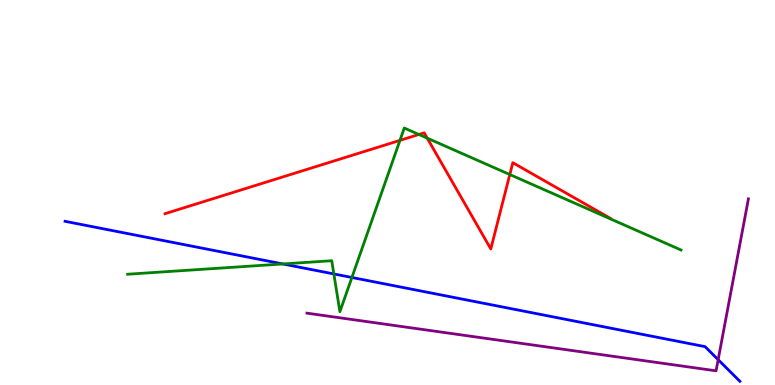[{'lines': ['blue', 'red'], 'intersections': []}, {'lines': ['green', 'red'], 'intersections': [{'x': 5.16, 'y': 6.35}, {'x': 5.4, 'y': 6.51}, {'x': 5.51, 'y': 6.41}, {'x': 6.58, 'y': 5.47}]}, {'lines': ['purple', 'red'], 'intersections': []}, {'lines': ['blue', 'green'], 'intersections': [{'x': 3.65, 'y': 3.14}, {'x': 4.31, 'y': 2.88}, {'x': 4.54, 'y': 2.79}]}, {'lines': ['blue', 'purple'], 'intersections': [{'x': 9.27, 'y': 0.658}]}, {'lines': ['green', 'purple'], 'intersections': []}]